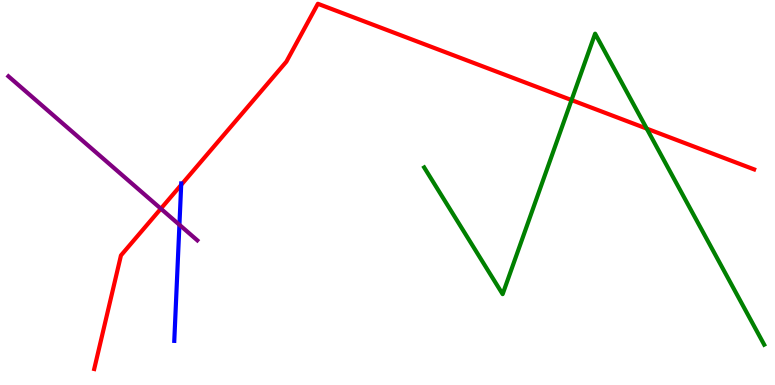[{'lines': ['blue', 'red'], 'intersections': [{'x': 2.34, 'y': 5.2}]}, {'lines': ['green', 'red'], 'intersections': [{'x': 7.37, 'y': 7.4}, {'x': 8.35, 'y': 6.66}]}, {'lines': ['purple', 'red'], 'intersections': [{'x': 2.08, 'y': 4.58}]}, {'lines': ['blue', 'green'], 'intersections': []}, {'lines': ['blue', 'purple'], 'intersections': [{'x': 2.32, 'y': 4.16}]}, {'lines': ['green', 'purple'], 'intersections': []}]